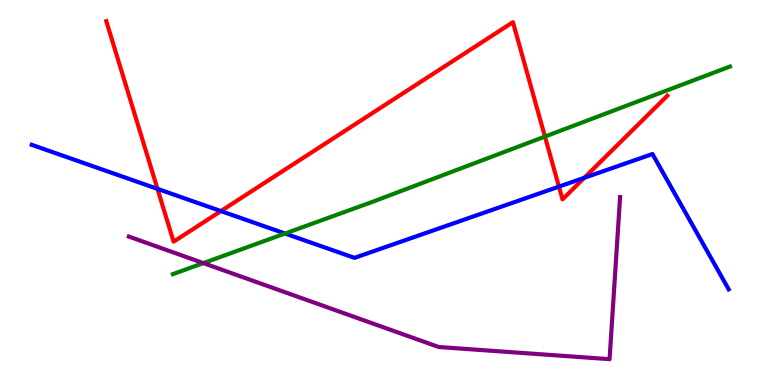[{'lines': ['blue', 'red'], 'intersections': [{'x': 2.03, 'y': 5.09}, {'x': 2.85, 'y': 4.52}, {'x': 7.21, 'y': 5.15}, {'x': 7.54, 'y': 5.38}]}, {'lines': ['green', 'red'], 'intersections': [{'x': 7.03, 'y': 6.45}]}, {'lines': ['purple', 'red'], 'intersections': []}, {'lines': ['blue', 'green'], 'intersections': [{'x': 3.68, 'y': 3.93}]}, {'lines': ['blue', 'purple'], 'intersections': []}, {'lines': ['green', 'purple'], 'intersections': [{'x': 2.62, 'y': 3.17}]}]